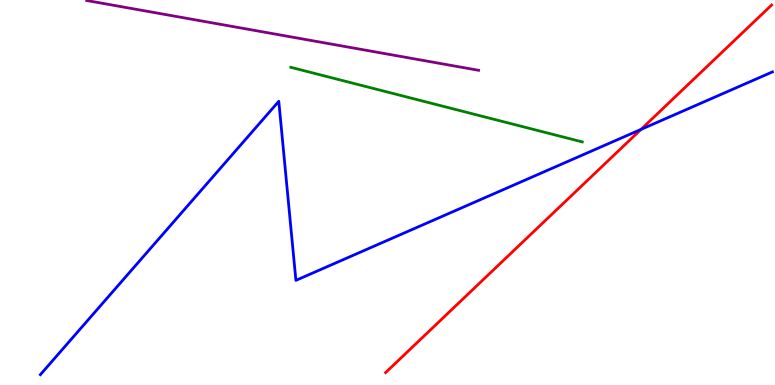[{'lines': ['blue', 'red'], 'intersections': [{'x': 8.27, 'y': 6.64}]}, {'lines': ['green', 'red'], 'intersections': []}, {'lines': ['purple', 'red'], 'intersections': []}, {'lines': ['blue', 'green'], 'intersections': []}, {'lines': ['blue', 'purple'], 'intersections': []}, {'lines': ['green', 'purple'], 'intersections': []}]